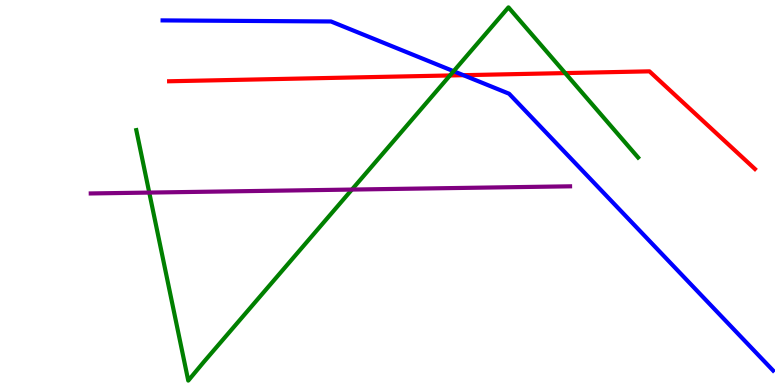[{'lines': ['blue', 'red'], 'intersections': [{'x': 5.98, 'y': 8.05}]}, {'lines': ['green', 'red'], 'intersections': [{'x': 5.81, 'y': 8.04}, {'x': 7.29, 'y': 8.1}]}, {'lines': ['purple', 'red'], 'intersections': []}, {'lines': ['blue', 'green'], 'intersections': [{'x': 5.85, 'y': 8.15}]}, {'lines': ['blue', 'purple'], 'intersections': []}, {'lines': ['green', 'purple'], 'intersections': [{'x': 1.93, 'y': 5.0}, {'x': 4.54, 'y': 5.08}]}]